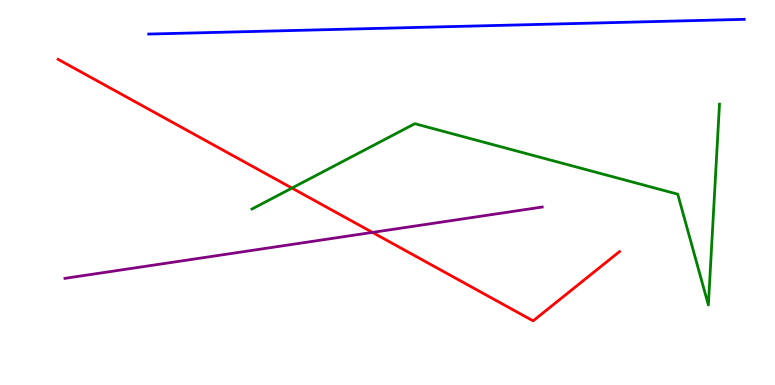[{'lines': ['blue', 'red'], 'intersections': []}, {'lines': ['green', 'red'], 'intersections': [{'x': 3.77, 'y': 5.11}]}, {'lines': ['purple', 'red'], 'intersections': [{'x': 4.81, 'y': 3.96}]}, {'lines': ['blue', 'green'], 'intersections': []}, {'lines': ['blue', 'purple'], 'intersections': []}, {'lines': ['green', 'purple'], 'intersections': []}]